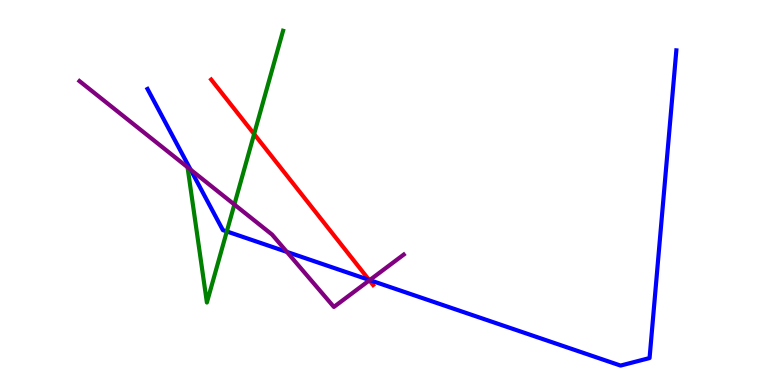[{'lines': ['blue', 'red'], 'intersections': [{'x': 4.76, 'y': 2.73}]}, {'lines': ['green', 'red'], 'intersections': [{'x': 3.28, 'y': 6.52}]}, {'lines': ['purple', 'red'], 'intersections': [{'x': 4.77, 'y': 2.72}]}, {'lines': ['blue', 'green'], 'intersections': [{'x': 2.93, 'y': 3.99}]}, {'lines': ['blue', 'purple'], 'intersections': [{'x': 2.46, 'y': 5.59}, {'x': 3.7, 'y': 3.46}, {'x': 4.77, 'y': 2.72}]}, {'lines': ['green', 'purple'], 'intersections': [{'x': 3.02, 'y': 4.69}]}]